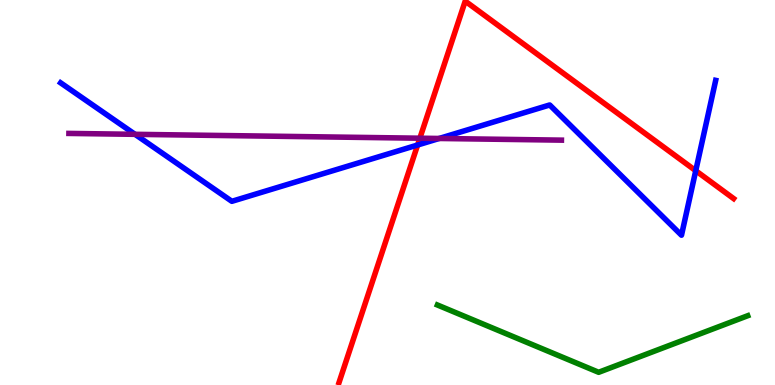[{'lines': ['blue', 'red'], 'intersections': [{'x': 5.39, 'y': 6.23}, {'x': 8.98, 'y': 5.57}]}, {'lines': ['green', 'red'], 'intersections': []}, {'lines': ['purple', 'red'], 'intersections': [{'x': 5.42, 'y': 6.41}]}, {'lines': ['blue', 'green'], 'intersections': []}, {'lines': ['blue', 'purple'], 'intersections': [{'x': 1.74, 'y': 6.51}, {'x': 5.67, 'y': 6.4}]}, {'lines': ['green', 'purple'], 'intersections': []}]